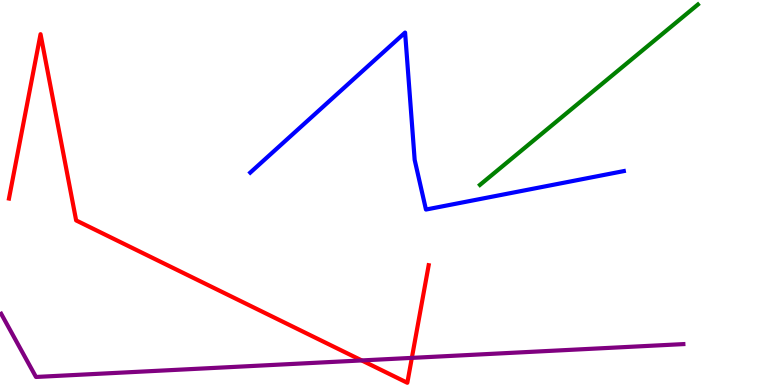[{'lines': ['blue', 'red'], 'intersections': []}, {'lines': ['green', 'red'], 'intersections': []}, {'lines': ['purple', 'red'], 'intersections': [{'x': 4.67, 'y': 0.638}, {'x': 5.31, 'y': 0.704}]}, {'lines': ['blue', 'green'], 'intersections': []}, {'lines': ['blue', 'purple'], 'intersections': []}, {'lines': ['green', 'purple'], 'intersections': []}]